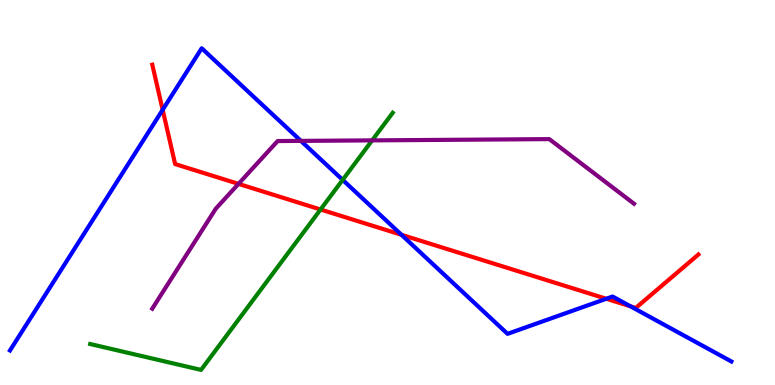[{'lines': ['blue', 'red'], 'intersections': [{'x': 2.1, 'y': 7.15}, {'x': 5.18, 'y': 3.9}, {'x': 7.82, 'y': 2.24}, {'x': 8.14, 'y': 2.04}]}, {'lines': ['green', 'red'], 'intersections': [{'x': 4.14, 'y': 4.56}]}, {'lines': ['purple', 'red'], 'intersections': [{'x': 3.08, 'y': 5.22}]}, {'lines': ['blue', 'green'], 'intersections': [{'x': 4.42, 'y': 5.33}]}, {'lines': ['blue', 'purple'], 'intersections': [{'x': 3.88, 'y': 6.34}]}, {'lines': ['green', 'purple'], 'intersections': [{'x': 4.8, 'y': 6.35}]}]